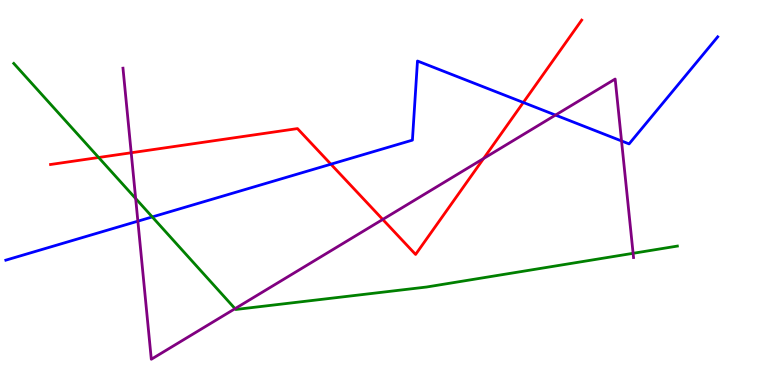[{'lines': ['blue', 'red'], 'intersections': [{'x': 4.27, 'y': 5.74}, {'x': 6.75, 'y': 7.34}]}, {'lines': ['green', 'red'], 'intersections': [{'x': 1.27, 'y': 5.91}]}, {'lines': ['purple', 'red'], 'intersections': [{'x': 1.69, 'y': 6.03}, {'x': 4.94, 'y': 4.3}, {'x': 6.24, 'y': 5.88}]}, {'lines': ['blue', 'green'], 'intersections': [{'x': 1.96, 'y': 4.37}]}, {'lines': ['blue', 'purple'], 'intersections': [{'x': 1.78, 'y': 4.26}, {'x': 7.17, 'y': 7.01}, {'x': 8.02, 'y': 6.34}]}, {'lines': ['green', 'purple'], 'intersections': [{'x': 1.75, 'y': 4.84}, {'x': 3.03, 'y': 1.98}, {'x': 8.17, 'y': 3.42}]}]